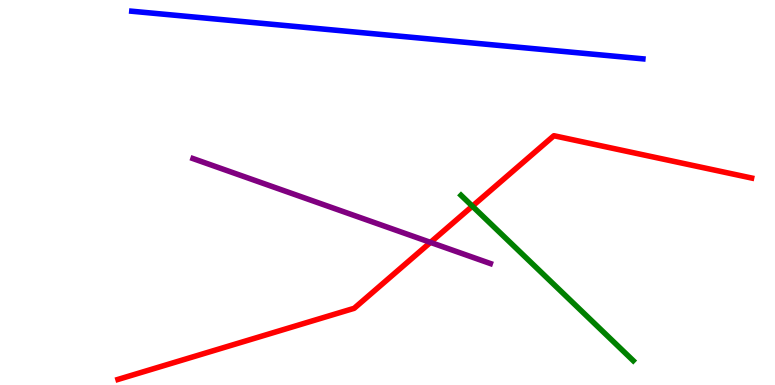[{'lines': ['blue', 'red'], 'intersections': []}, {'lines': ['green', 'red'], 'intersections': [{'x': 6.1, 'y': 4.64}]}, {'lines': ['purple', 'red'], 'intersections': [{'x': 5.55, 'y': 3.7}]}, {'lines': ['blue', 'green'], 'intersections': []}, {'lines': ['blue', 'purple'], 'intersections': []}, {'lines': ['green', 'purple'], 'intersections': []}]